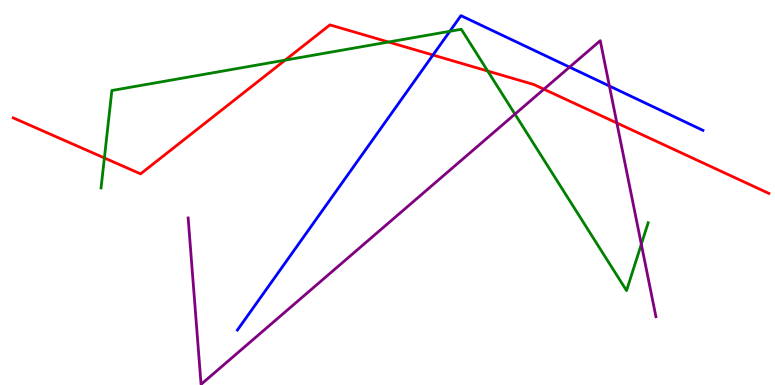[{'lines': ['blue', 'red'], 'intersections': [{'x': 5.59, 'y': 8.57}]}, {'lines': ['green', 'red'], 'intersections': [{'x': 1.35, 'y': 5.9}, {'x': 3.68, 'y': 8.44}, {'x': 5.01, 'y': 8.91}, {'x': 6.29, 'y': 8.15}]}, {'lines': ['purple', 'red'], 'intersections': [{'x': 7.02, 'y': 7.68}, {'x': 7.96, 'y': 6.81}]}, {'lines': ['blue', 'green'], 'intersections': [{'x': 5.8, 'y': 9.19}]}, {'lines': ['blue', 'purple'], 'intersections': [{'x': 7.35, 'y': 8.26}, {'x': 7.86, 'y': 7.77}]}, {'lines': ['green', 'purple'], 'intersections': [{'x': 6.64, 'y': 7.04}, {'x': 8.28, 'y': 3.66}]}]